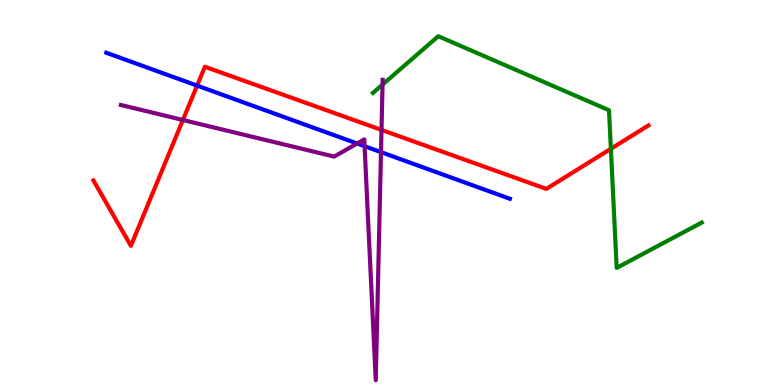[{'lines': ['blue', 'red'], 'intersections': [{'x': 2.54, 'y': 7.78}]}, {'lines': ['green', 'red'], 'intersections': [{'x': 7.88, 'y': 6.14}]}, {'lines': ['purple', 'red'], 'intersections': [{'x': 2.36, 'y': 6.88}, {'x': 4.92, 'y': 6.63}]}, {'lines': ['blue', 'green'], 'intersections': []}, {'lines': ['blue', 'purple'], 'intersections': [{'x': 4.61, 'y': 6.27}, {'x': 4.7, 'y': 6.2}, {'x': 4.92, 'y': 6.05}]}, {'lines': ['green', 'purple'], 'intersections': [{'x': 4.94, 'y': 7.8}]}]